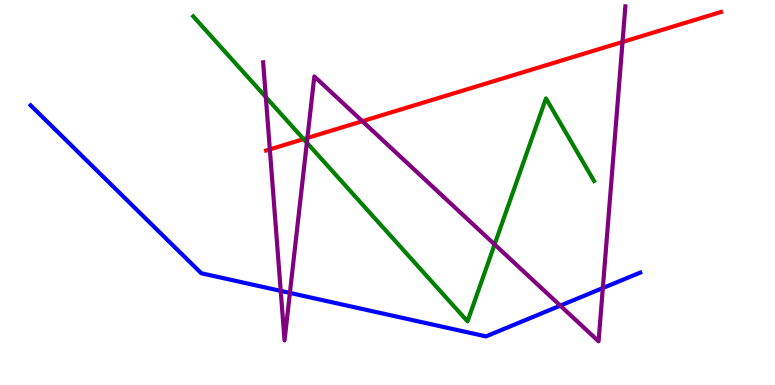[{'lines': ['blue', 'red'], 'intersections': []}, {'lines': ['green', 'red'], 'intersections': [{'x': 3.92, 'y': 6.39}]}, {'lines': ['purple', 'red'], 'intersections': [{'x': 3.48, 'y': 6.12}, {'x': 3.97, 'y': 6.42}, {'x': 4.68, 'y': 6.85}, {'x': 8.03, 'y': 8.91}]}, {'lines': ['blue', 'green'], 'intersections': []}, {'lines': ['blue', 'purple'], 'intersections': [{'x': 3.62, 'y': 2.44}, {'x': 3.74, 'y': 2.39}, {'x': 7.23, 'y': 2.06}, {'x': 7.78, 'y': 2.52}]}, {'lines': ['green', 'purple'], 'intersections': [{'x': 3.43, 'y': 7.48}, {'x': 3.96, 'y': 6.29}, {'x': 6.38, 'y': 3.65}]}]